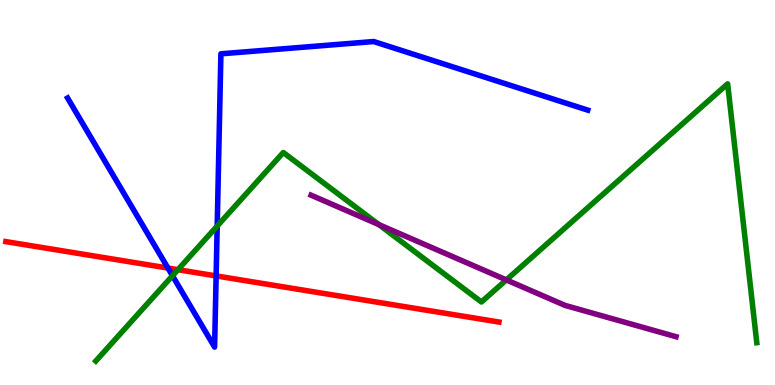[{'lines': ['blue', 'red'], 'intersections': [{'x': 2.17, 'y': 3.04}, {'x': 2.79, 'y': 2.83}]}, {'lines': ['green', 'red'], 'intersections': [{'x': 2.3, 'y': 3.0}]}, {'lines': ['purple', 'red'], 'intersections': []}, {'lines': ['blue', 'green'], 'intersections': [{'x': 2.23, 'y': 2.84}, {'x': 2.8, 'y': 4.13}]}, {'lines': ['blue', 'purple'], 'intersections': []}, {'lines': ['green', 'purple'], 'intersections': [{'x': 4.89, 'y': 4.17}, {'x': 6.53, 'y': 2.73}]}]